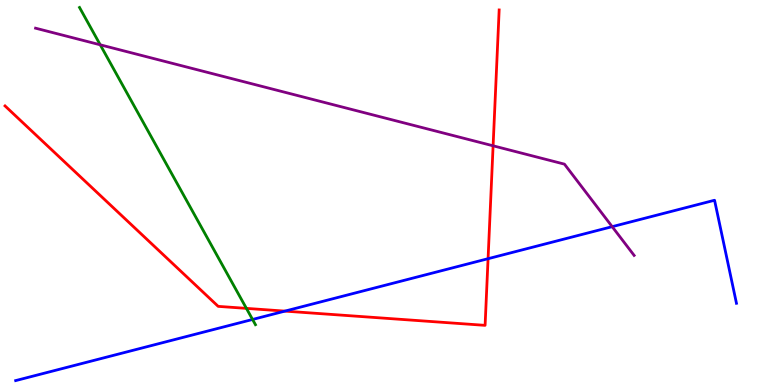[{'lines': ['blue', 'red'], 'intersections': [{'x': 3.68, 'y': 1.92}, {'x': 6.3, 'y': 3.28}]}, {'lines': ['green', 'red'], 'intersections': [{'x': 3.18, 'y': 1.99}]}, {'lines': ['purple', 'red'], 'intersections': [{'x': 6.36, 'y': 6.21}]}, {'lines': ['blue', 'green'], 'intersections': [{'x': 3.26, 'y': 1.7}]}, {'lines': ['blue', 'purple'], 'intersections': [{'x': 7.9, 'y': 4.11}]}, {'lines': ['green', 'purple'], 'intersections': [{'x': 1.29, 'y': 8.84}]}]